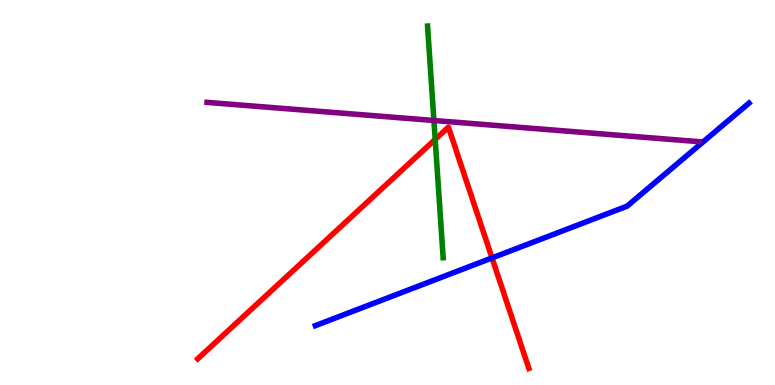[{'lines': ['blue', 'red'], 'intersections': [{'x': 6.35, 'y': 3.3}]}, {'lines': ['green', 'red'], 'intersections': [{'x': 5.62, 'y': 6.38}]}, {'lines': ['purple', 'red'], 'intersections': []}, {'lines': ['blue', 'green'], 'intersections': []}, {'lines': ['blue', 'purple'], 'intersections': []}, {'lines': ['green', 'purple'], 'intersections': [{'x': 5.6, 'y': 6.87}]}]